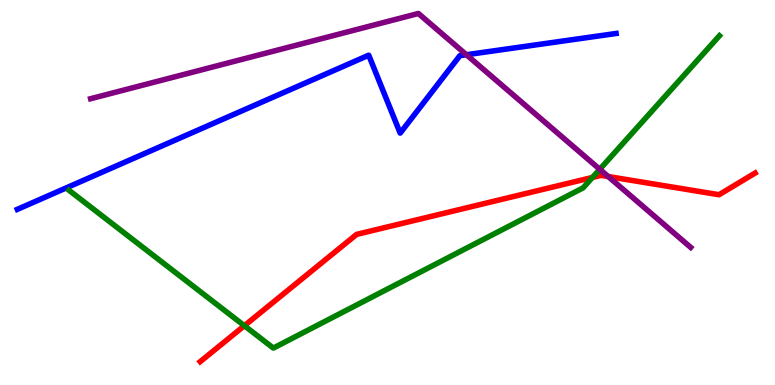[{'lines': ['blue', 'red'], 'intersections': []}, {'lines': ['green', 'red'], 'intersections': [{'x': 3.15, 'y': 1.54}, {'x': 7.64, 'y': 5.39}]}, {'lines': ['purple', 'red'], 'intersections': [{'x': 7.85, 'y': 5.41}]}, {'lines': ['blue', 'green'], 'intersections': []}, {'lines': ['blue', 'purple'], 'intersections': [{'x': 6.02, 'y': 8.58}]}, {'lines': ['green', 'purple'], 'intersections': [{'x': 7.74, 'y': 5.6}]}]